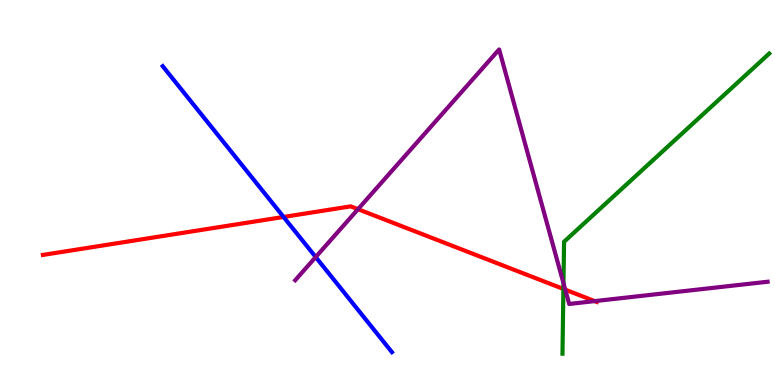[{'lines': ['blue', 'red'], 'intersections': [{'x': 3.66, 'y': 4.36}]}, {'lines': ['green', 'red'], 'intersections': [{'x': 7.27, 'y': 2.49}]}, {'lines': ['purple', 'red'], 'intersections': [{'x': 4.62, 'y': 4.57}, {'x': 7.29, 'y': 2.48}, {'x': 7.67, 'y': 2.18}]}, {'lines': ['blue', 'green'], 'intersections': []}, {'lines': ['blue', 'purple'], 'intersections': [{'x': 4.07, 'y': 3.32}]}, {'lines': ['green', 'purple'], 'intersections': [{'x': 7.27, 'y': 2.64}]}]